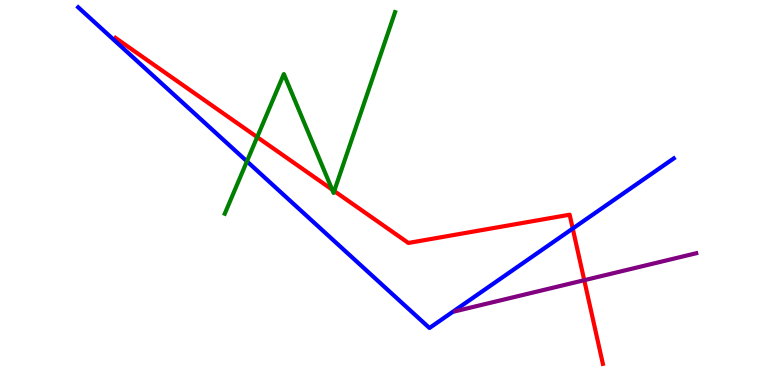[{'lines': ['blue', 'red'], 'intersections': [{'x': 7.39, 'y': 4.06}]}, {'lines': ['green', 'red'], 'intersections': [{'x': 3.32, 'y': 6.44}, {'x': 4.29, 'y': 5.07}, {'x': 4.31, 'y': 5.04}]}, {'lines': ['purple', 'red'], 'intersections': [{'x': 7.54, 'y': 2.72}]}, {'lines': ['blue', 'green'], 'intersections': [{'x': 3.19, 'y': 5.81}]}, {'lines': ['blue', 'purple'], 'intersections': []}, {'lines': ['green', 'purple'], 'intersections': []}]